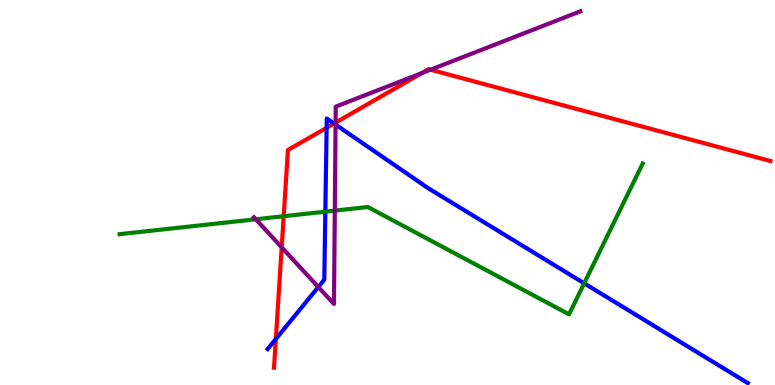[{'lines': ['blue', 'red'], 'intersections': [{'x': 3.56, 'y': 1.19}, {'x': 4.21, 'y': 6.68}, {'x': 4.31, 'y': 6.79}]}, {'lines': ['green', 'red'], 'intersections': [{'x': 3.66, 'y': 4.38}]}, {'lines': ['purple', 'red'], 'intersections': [{'x': 3.63, 'y': 3.58}, {'x': 4.33, 'y': 6.81}, {'x': 5.44, 'y': 8.1}, {'x': 5.56, 'y': 8.19}]}, {'lines': ['blue', 'green'], 'intersections': [{'x': 4.2, 'y': 4.5}, {'x': 7.54, 'y': 2.64}]}, {'lines': ['blue', 'purple'], 'intersections': [{'x': 4.11, 'y': 2.55}, {'x': 4.33, 'y': 6.76}]}, {'lines': ['green', 'purple'], 'intersections': [{'x': 3.3, 'y': 4.3}, {'x': 4.32, 'y': 4.53}]}]